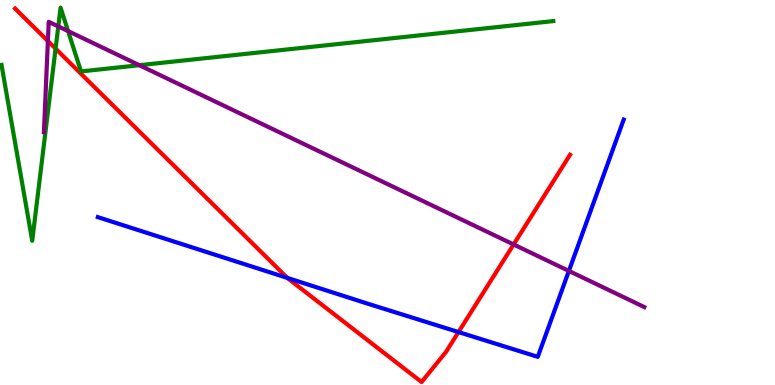[{'lines': ['blue', 'red'], 'intersections': [{'x': 3.71, 'y': 2.78}, {'x': 5.92, 'y': 1.37}]}, {'lines': ['green', 'red'], 'intersections': [{'x': 0.717, 'y': 8.74}]}, {'lines': ['purple', 'red'], 'intersections': [{'x': 0.618, 'y': 8.93}, {'x': 6.63, 'y': 3.65}]}, {'lines': ['blue', 'green'], 'intersections': []}, {'lines': ['blue', 'purple'], 'intersections': [{'x': 7.34, 'y': 2.96}]}, {'lines': ['green', 'purple'], 'intersections': [{'x': 0.752, 'y': 9.31}, {'x': 0.878, 'y': 9.19}, {'x': 1.8, 'y': 8.31}]}]